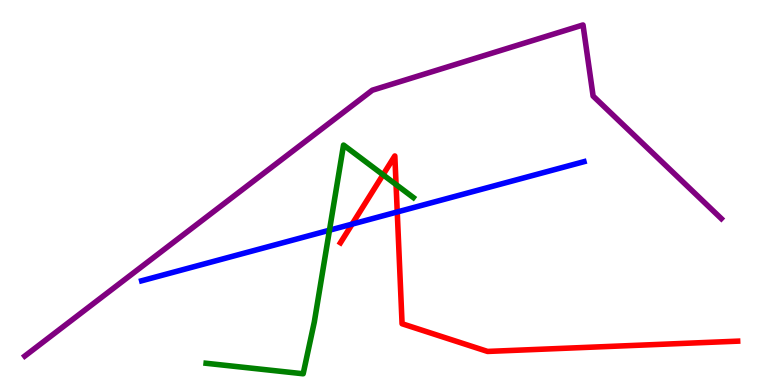[{'lines': ['blue', 'red'], 'intersections': [{'x': 4.54, 'y': 4.18}, {'x': 5.13, 'y': 4.49}]}, {'lines': ['green', 'red'], 'intersections': [{'x': 4.94, 'y': 5.46}, {'x': 5.11, 'y': 5.21}]}, {'lines': ['purple', 'red'], 'intersections': []}, {'lines': ['blue', 'green'], 'intersections': [{'x': 4.25, 'y': 4.02}]}, {'lines': ['blue', 'purple'], 'intersections': []}, {'lines': ['green', 'purple'], 'intersections': []}]